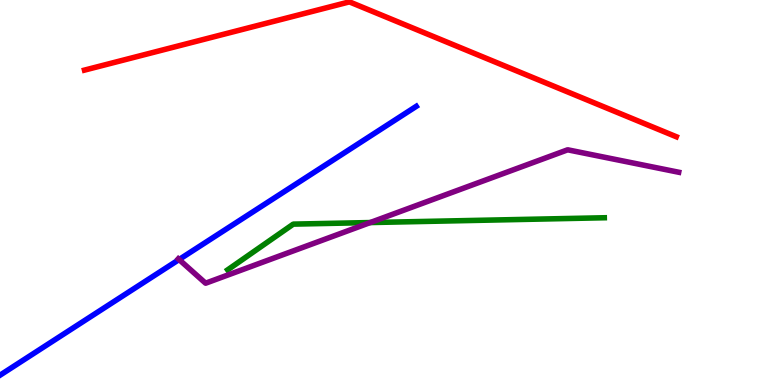[{'lines': ['blue', 'red'], 'intersections': []}, {'lines': ['green', 'red'], 'intersections': []}, {'lines': ['purple', 'red'], 'intersections': []}, {'lines': ['blue', 'green'], 'intersections': []}, {'lines': ['blue', 'purple'], 'intersections': [{'x': 2.31, 'y': 3.26}]}, {'lines': ['green', 'purple'], 'intersections': [{'x': 4.78, 'y': 4.22}]}]